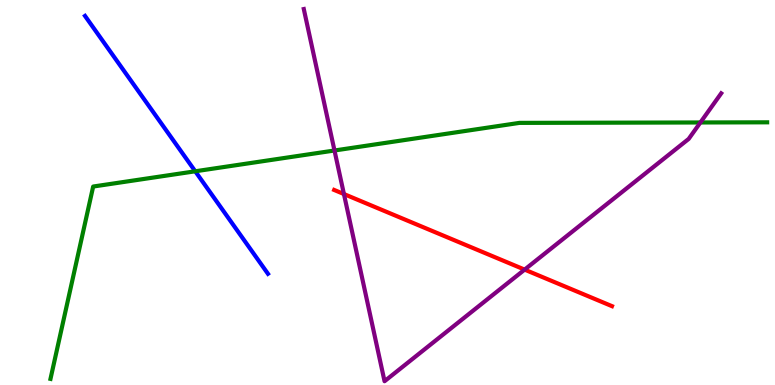[{'lines': ['blue', 'red'], 'intersections': []}, {'lines': ['green', 'red'], 'intersections': []}, {'lines': ['purple', 'red'], 'intersections': [{'x': 4.44, 'y': 4.96}, {'x': 6.77, 'y': 3.0}]}, {'lines': ['blue', 'green'], 'intersections': [{'x': 2.52, 'y': 5.55}]}, {'lines': ['blue', 'purple'], 'intersections': []}, {'lines': ['green', 'purple'], 'intersections': [{'x': 4.32, 'y': 6.09}, {'x': 9.04, 'y': 6.82}]}]